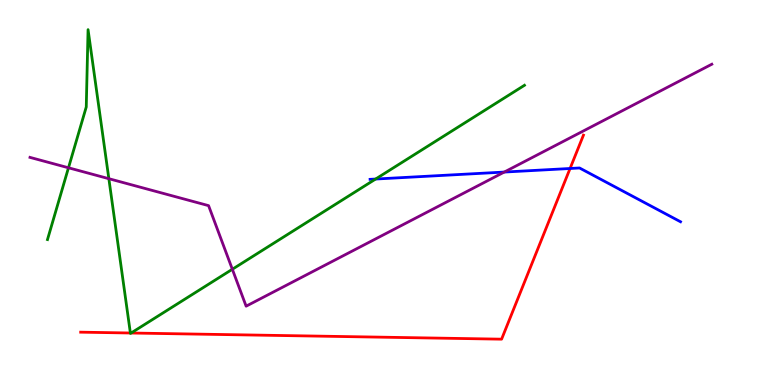[{'lines': ['blue', 'red'], 'intersections': [{'x': 7.36, 'y': 5.62}]}, {'lines': ['green', 'red'], 'intersections': [{'x': 1.68, 'y': 1.35}, {'x': 1.69, 'y': 1.35}]}, {'lines': ['purple', 'red'], 'intersections': []}, {'lines': ['blue', 'green'], 'intersections': [{'x': 4.85, 'y': 5.35}]}, {'lines': ['blue', 'purple'], 'intersections': [{'x': 6.51, 'y': 5.53}]}, {'lines': ['green', 'purple'], 'intersections': [{'x': 0.884, 'y': 5.64}, {'x': 1.4, 'y': 5.36}, {'x': 3.0, 'y': 3.01}]}]